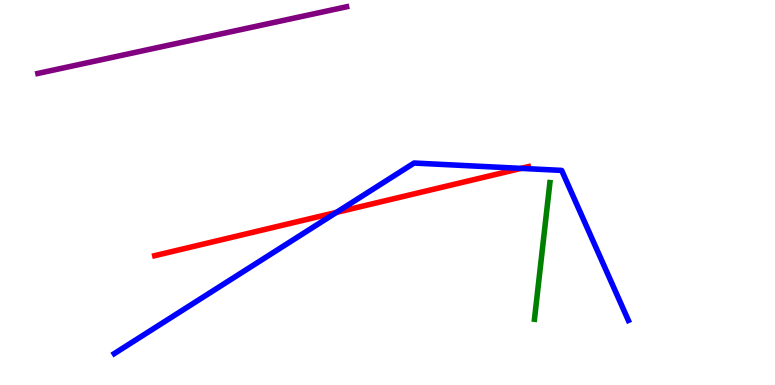[{'lines': ['blue', 'red'], 'intersections': [{'x': 4.34, 'y': 4.48}, {'x': 6.72, 'y': 5.63}]}, {'lines': ['green', 'red'], 'intersections': []}, {'lines': ['purple', 'red'], 'intersections': []}, {'lines': ['blue', 'green'], 'intersections': []}, {'lines': ['blue', 'purple'], 'intersections': []}, {'lines': ['green', 'purple'], 'intersections': []}]